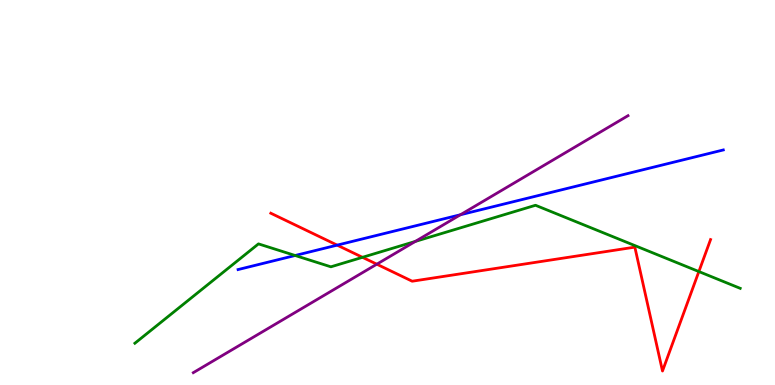[{'lines': ['blue', 'red'], 'intersections': [{'x': 4.35, 'y': 3.63}]}, {'lines': ['green', 'red'], 'intersections': [{'x': 4.68, 'y': 3.32}, {'x': 9.02, 'y': 2.95}]}, {'lines': ['purple', 'red'], 'intersections': [{'x': 4.86, 'y': 3.14}]}, {'lines': ['blue', 'green'], 'intersections': [{'x': 3.81, 'y': 3.36}]}, {'lines': ['blue', 'purple'], 'intersections': [{'x': 5.94, 'y': 4.42}]}, {'lines': ['green', 'purple'], 'intersections': [{'x': 5.36, 'y': 3.73}]}]